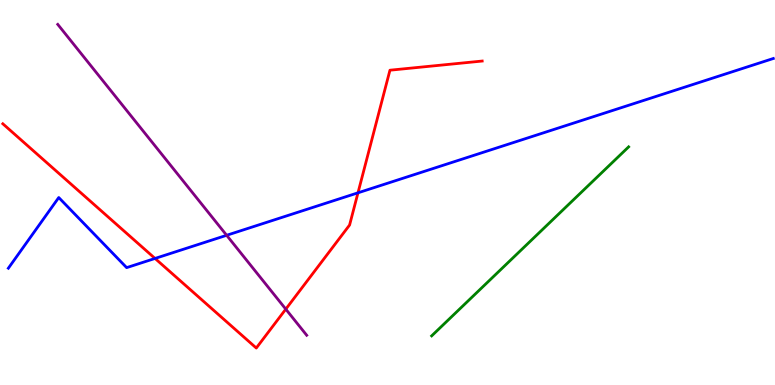[{'lines': ['blue', 'red'], 'intersections': [{'x': 2.0, 'y': 3.29}, {'x': 4.62, 'y': 4.99}]}, {'lines': ['green', 'red'], 'intersections': []}, {'lines': ['purple', 'red'], 'intersections': [{'x': 3.69, 'y': 1.97}]}, {'lines': ['blue', 'green'], 'intersections': []}, {'lines': ['blue', 'purple'], 'intersections': [{'x': 2.92, 'y': 3.89}]}, {'lines': ['green', 'purple'], 'intersections': []}]